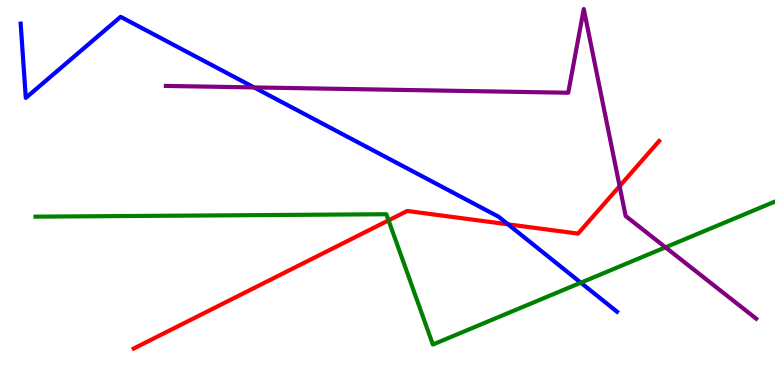[{'lines': ['blue', 'red'], 'intersections': [{'x': 6.56, 'y': 4.17}]}, {'lines': ['green', 'red'], 'intersections': [{'x': 5.01, 'y': 4.28}]}, {'lines': ['purple', 'red'], 'intersections': [{'x': 7.99, 'y': 5.16}]}, {'lines': ['blue', 'green'], 'intersections': [{'x': 7.49, 'y': 2.66}]}, {'lines': ['blue', 'purple'], 'intersections': [{'x': 3.28, 'y': 7.73}]}, {'lines': ['green', 'purple'], 'intersections': [{'x': 8.59, 'y': 3.58}]}]